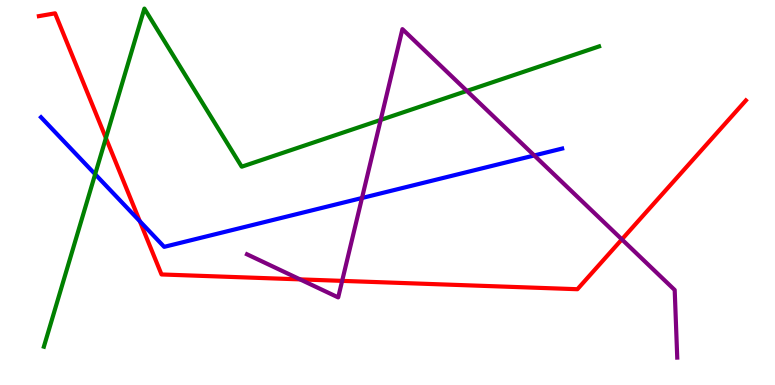[{'lines': ['blue', 'red'], 'intersections': [{'x': 1.8, 'y': 4.26}]}, {'lines': ['green', 'red'], 'intersections': [{'x': 1.37, 'y': 6.41}]}, {'lines': ['purple', 'red'], 'intersections': [{'x': 3.87, 'y': 2.74}, {'x': 4.41, 'y': 2.7}, {'x': 8.02, 'y': 3.78}]}, {'lines': ['blue', 'green'], 'intersections': [{'x': 1.23, 'y': 5.48}]}, {'lines': ['blue', 'purple'], 'intersections': [{'x': 4.67, 'y': 4.86}, {'x': 6.89, 'y': 5.96}]}, {'lines': ['green', 'purple'], 'intersections': [{'x': 4.91, 'y': 6.89}, {'x': 6.02, 'y': 7.64}]}]